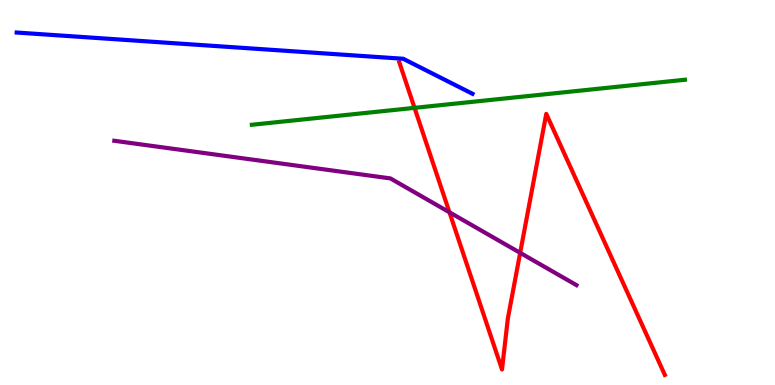[{'lines': ['blue', 'red'], 'intersections': []}, {'lines': ['green', 'red'], 'intersections': [{'x': 5.35, 'y': 7.2}]}, {'lines': ['purple', 'red'], 'intersections': [{'x': 5.8, 'y': 4.49}, {'x': 6.71, 'y': 3.43}]}, {'lines': ['blue', 'green'], 'intersections': []}, {'lines': ['blue', 'purple'], 'intersections': []}, {'lines': ['green', 'purple'], 'intersections': []}]